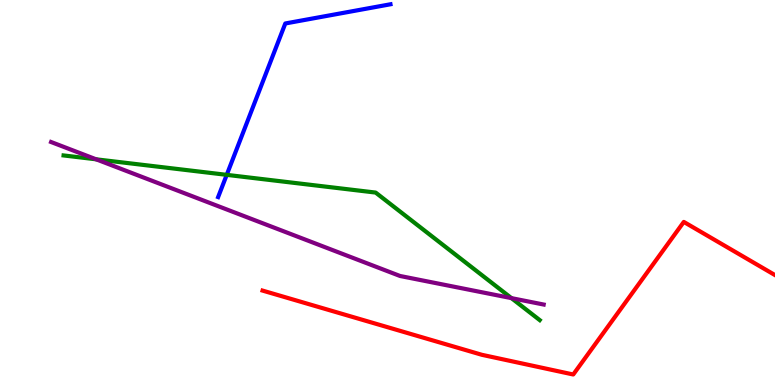[{'lines': ['blue', 'red'], 'intersections': []}, {'lines': ['green', 'red'], 'intersections': []}, {'lines': ['purple', 'red'], 'intersections': []}, {'lines': ['blue', 'green'], 'intersections': [{'x': 2.93, 'y': 5.46}]}, {'lines': ['blue', 'purple'], 'intersections': []}, {'lines': ['green', 'purple'], 'intersections': [{'x': 1.24, 'y': 5.86}, {'x': 6.6, 'y': 2.26}]}]